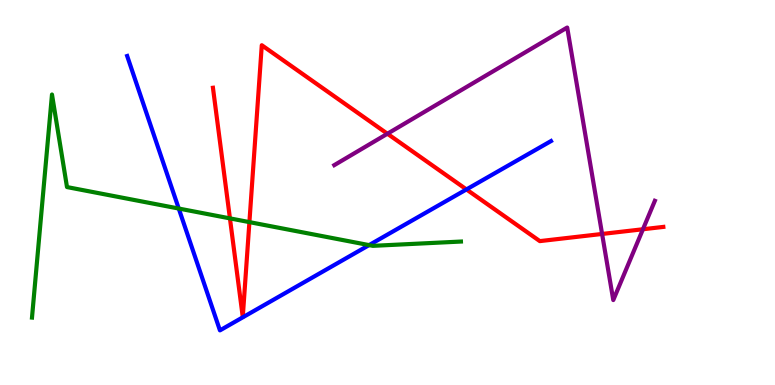[{'lines': ['blue', 'red'], 'intersections': [{'x': 6.02, 'y': 5.08}]}, {'lines': ['green', 'red'], 'intersections': [{'x': 2.97, 'y': 4.33}, {'x': 3.22, 'y': 4.23}]}, {'lines': ['purple', 'red'], 'intersections': [{'x': 5.0, 'y': 6.53}, {'x': 7.77, 'y': 3.92}, {'x': 8.3, 'y': 4.05}]}, {'lines': ['blue', 'green'], 'intersections': [{'x': 2.31, 'y': 4.58}, {'x': 4.76, 'y': 3.63}]}, {'lines': ['blue', 'purple'], 'intersections': []}, {'lines': ['green', 'purple'], 'intersections': []}]